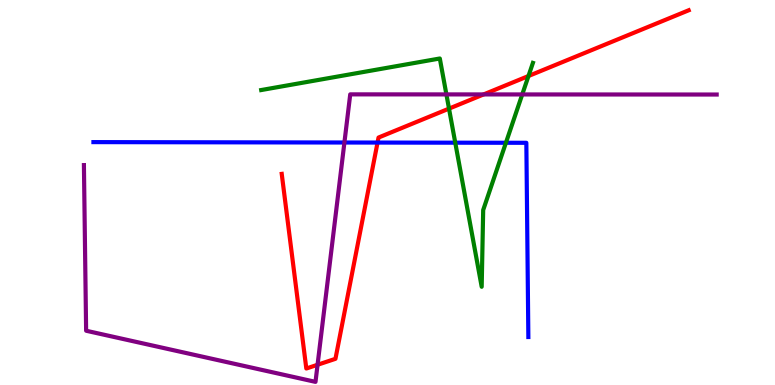[{'lines': ['blue', 'red'], 'intersections': [{'x': 4.87, 'y': 6.3}]}, {'lines': ['green', 'red'], 'intersections': [{'x': 5.79, 'y': 7.18}, {'x': 6.82, 'y': 8.03}]}, {'lines': ['purple', 'red'], 'intersections': [{'x': 4.1, 'y': 0.526}, {'x': 6.24, 'y': 7.55}]}, {'lines': ['blue', 'green'], 'intersections': [{'x': 5.87, 'y': 6.29}, {'x': 6.53, 'y': 6.29}]}, {'lines': ['blue', 'purple'], 'intersections': [{'x': 4.44, 'y': 6.3}]}, {'lines': ['green', 'purple'], 'intersections': [{'x': 5.76, 'y': 7.55}, {'x': 6.74, 'y': 7.55}]}]